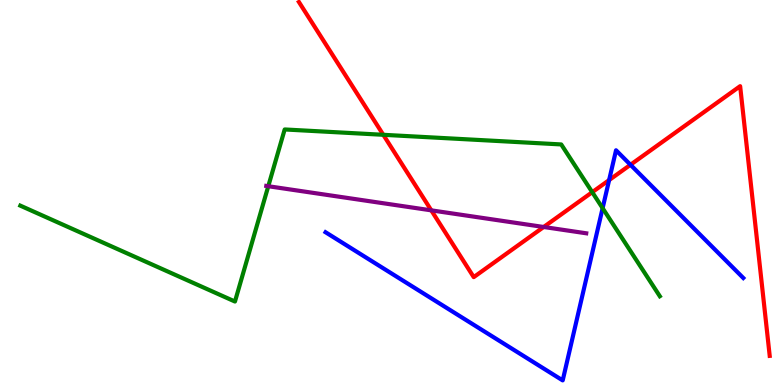[{'lines': ['blue', 'red'], 'intersections': [{'x': 7.86, 'y': 5.32}, {'x': 8.14, 'y': 5.72}]}, {'lines': ['green', 'red'], 'intersections': [{'x': 4.95, 'y': 6.5}, {'x': 7.64, 'y': 5.01}]}, {'lines': ['purple', 'red'], 'intersections': [{'x': 5.57, 'y': 4.54}, {'x': 7.02, 'y': 4.1}]}, {'lines': ['blue', 'green'], 'intersections': [{'x': 7.78, 'y': 4.59}]}, {'lines': ['blue', 'purple'], 'intersections': []}, {'lines': ['green', 'purple'], 'intersections': [{'x': 3.46, 'y': 5.16}]}]